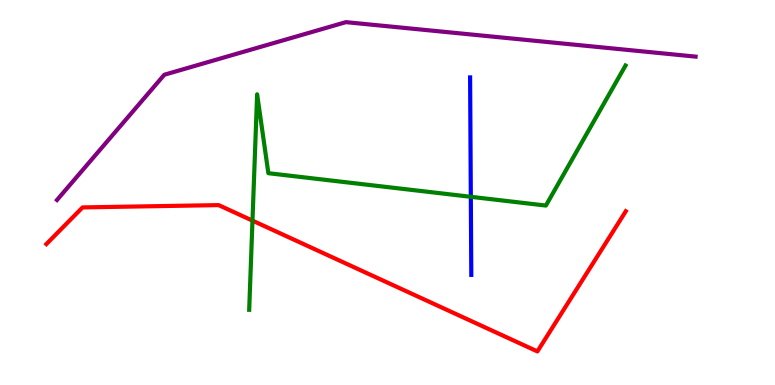[{'lines': ['blue', 'red'], 'intersections': []}, {'lines': ['green', 'red'], 'intersections': [{'x': 3.26, 'y': 4.27}]}, {'lines': ['purple', 'red'], 'intersections': []}, {'lines': ['blue', 'green'], 'intersections': [{'x': 6.08, 'y': 4.89}]}, {'lines': ['blue', 'purple'], 'intersections': []}, {'lines': ['green', 'purple'], 'intersections': []}]